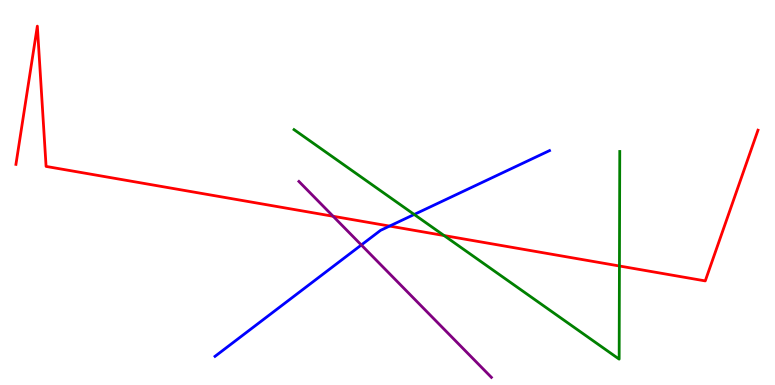[{'lines': ['blue', 'red'], 'intersections': [{'x': 5.03, 'y': 4.13}]}, {'lines': ['green', 'red'], 'intersections': [{'x': 5.73, 'y': 3.88}, {'x': 7.99, 'y': 3.09}]}, {'lines': ['purple', 'red'], 'intersections': [{'x': 4.3, 'y': 4.38}]}, {'lines': ['blue', 'green'], 'intersections': [{'x': 5.34, 'y': 4.43}]}, {'lines': ['blue', 'purple'], 'intersections': [{'x': 4.66, 'y': 3.64}]}, {'lines': ['green', 'purple'], 'intersections': []}]